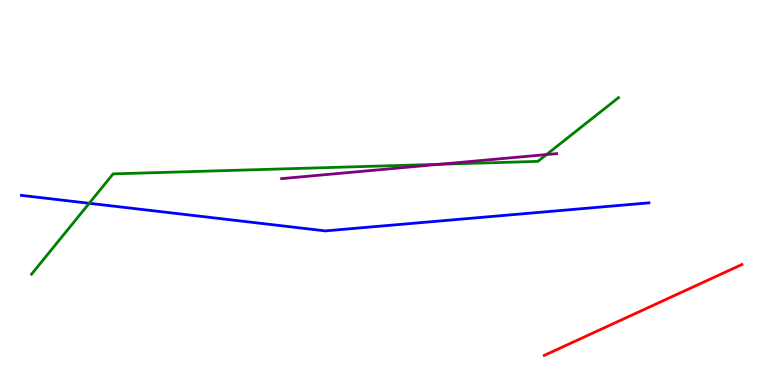[{'lines': ['blue', 'red'], 'intersections': []}, {'lines': ['green', 'red'], 'intersections': []}, {'lines': ['purple', 'red'], 'intersections': []}, {'lines': ['blue', 'green'], 'intersections': [{'x': 1.15, 'y': 4.72}]}, {'lines': ['blue', 'purple'], 'intersections': []}, {'lines': ['green', 'purple'], 'intersections': [{'x': 5.67, 'y': 5.73}, {'x': 7.05, 'y': 5.99}]}]